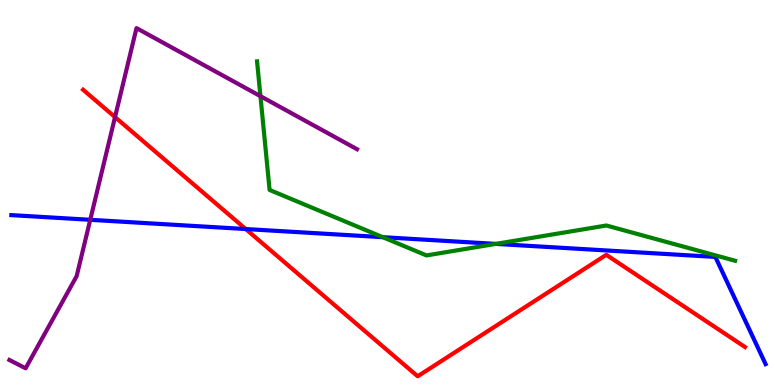[{'lines': ['blue', 'red'], 'intersections': [{'x': 3.17, 'y': 4.05}]}, {'lines': ['green', 'red'], 'intersections': []}, {'lines': ['purple', 'red'], 'intersections': [{'x': 1.48, 'y': 6.96}]}, {'lines': ['blue', 'green'], 'intersections': [{'x': 4.94, 'y': 3.84}, {'x': 6.4, 'y': 3.67}]}, {'lines': ['blue', 'purple'], 'intersections': [{'x': 1.16, 'y': 4.29}]}, {'lines': ['green', 'purple'], 'intersections': [{'x': 3.36, 'y': 7.5}]}]